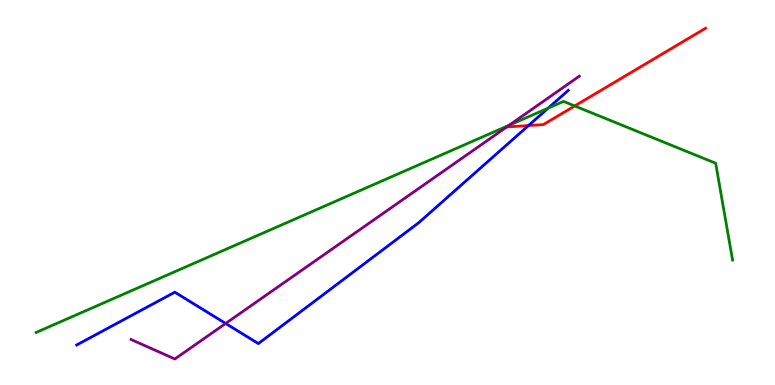[{'lines': ['blue', 'red'], 'intersections': [{'x': 6.82, 'y': 6.74}]}, {'lines': ['green', 'red'], 'intersections': [{'x': 7.42, 'y': 7.25}]}, {'lines': ['purple', 'red'], 'intersections': []}, {'lines': ['blue', 'green'], 'intersections': [{'x': 7.07, 'y': 7.19}]}, {'lines': ['blue', 'purple'], 'intersections': [{'x': 2.91, 'y': 1.6}]}, {'lines': ['green', 'purple'], 'intersections': [{'x': 6.57, 'y': 6.75}]}]